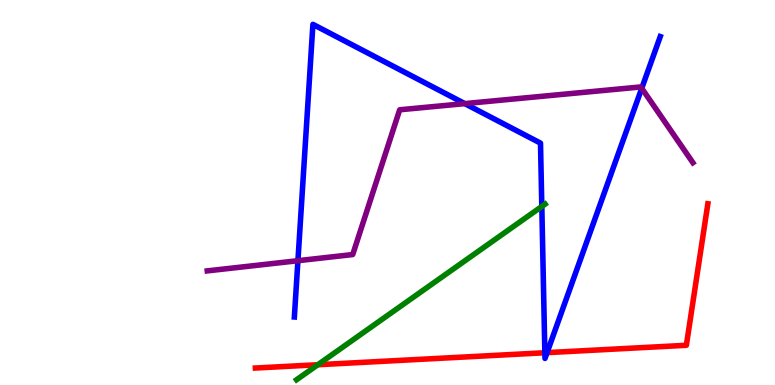[{'lines': ['blue', 'red'], 'intersections': [{'x': 7.03, 'y': 0.838}, {'x': 7.06, 'y': 0.841}]}, {'lines': ['green', 'red'], 'intersections': [{'x': 4.1, 'y': 0.526}]}, {'lines': ['purple', 'red'], 'intersections': []}, {'lines': ['blue', 'green'], 'intersections': [{'x': 6.99, 'y': 4.64}]}, {'lines': ['blue', 'purple'], 'intersections': [{'x': 3.84, 'y': 3.23}, {'x': 6.0, 'y': 7.31}, {'x': 8.28, 'y': 7.71}]}, {'lines': ['green', 'purple'], 'intersections': []}]